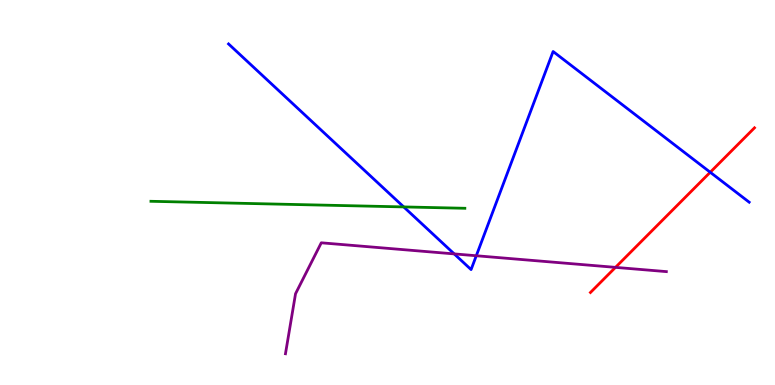[{'lines': ['blue', 'red'], 'intersections': [{'x': 9.16, 'y': 5.53}]}, {'lines': ['green', 'red'], 'intersections': []}, {'lines': ['purple', 'red'], 'intersections': [{'x': 7.94, 'y': 3.06}]}, {'lines': ['blue', 'green'], 'intersections': [{'x': 5.21, 'y': 4.63}]}, {'lines': ['blue', 'purple'], 'intersections': [{'x': 5.86, 'y': 3.41}, {'x': 6.15, 'y': 3.36}]}, {'lines': ['green', 'purple'], 'intersections': []}]